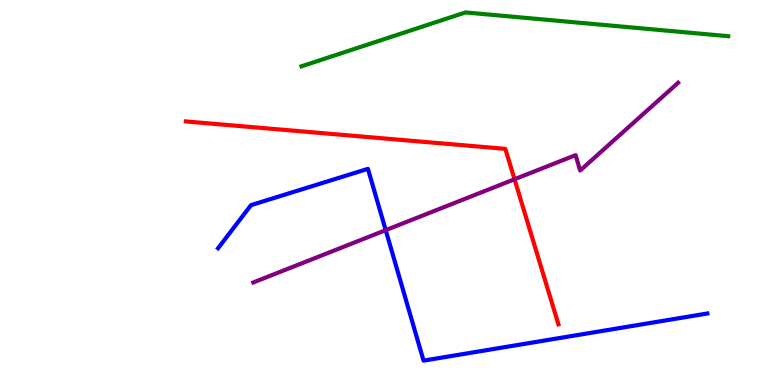[{'lines': ['blue', 'red'], 'intersections': []}, {'lines': ['green', 'red'], 'intersections': []}, {'lines': ['purple', 'red'], 'intersections': [{'x': 6.64, 'y': 5.34}]}, {'lines': ['blue', 'green'], 'intersections': []}, {'lines': ['blue', 'purple'], 'intersections': [{'x': 4.98, 'y': 4.02}]}, {'lines': ['green', 'purple'], 'intersections': []}]